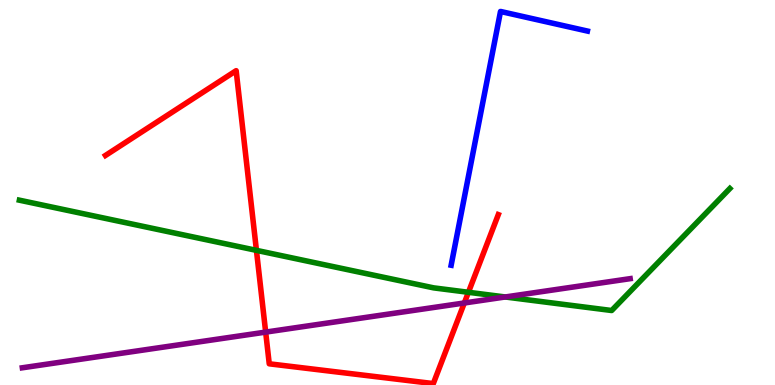[{'lines': ['blue', 'red'], 'intersections': []}, {'lines': ['green', 'red'], 'intersections': [{'x': 3.31, 'y': 3.5}, {'x': 6.04, 'y': 2.41}]}, {'lines': ['purple', 'red'], 'intersections': [{'x': 3.43, 'y': 1.37}, {'x': 5.99, 'y': 2.13}]}, {'lines': ['blue', 'green'], 'intersections': []}, {'lines': ['blue', 'purple'], 'intersections': []}, {'lines': ['green', 'purple'], 'intersections': [{'x': 6.52, 'y': 2.29}]}]